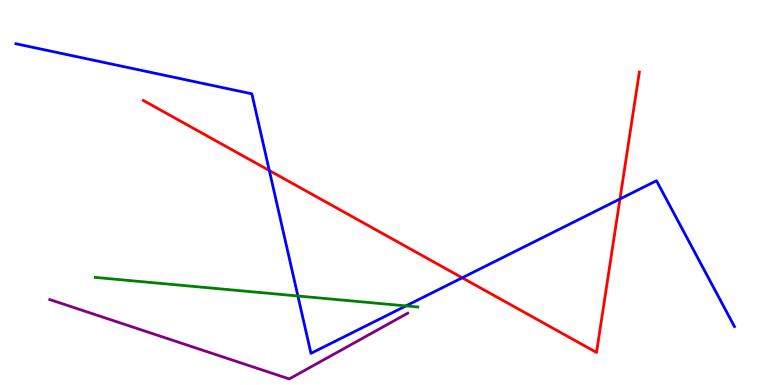[{'lines': ['blue', 'red'], 'intersections': [{'x': 3.48, 'y': 5.57}, {'x': 5.96, 'y': 2.78}, {'x': 8.0, 'y': 4.83}]}, {'lines': ['green', 'red'], 'intersections': []}, {'lines': ['purple', 'red'], 'intersections': []}, {'lines': ['blue', 'green'], 'intersections': [{'x': 3.84, 'y': 2.31}, {'x': 5.24, 'y': 2.05}]}, {'lines': ['blue', 'purple'], 'intersections': []}, {'lines': ['green', 'purple'], 'intersections': []}]